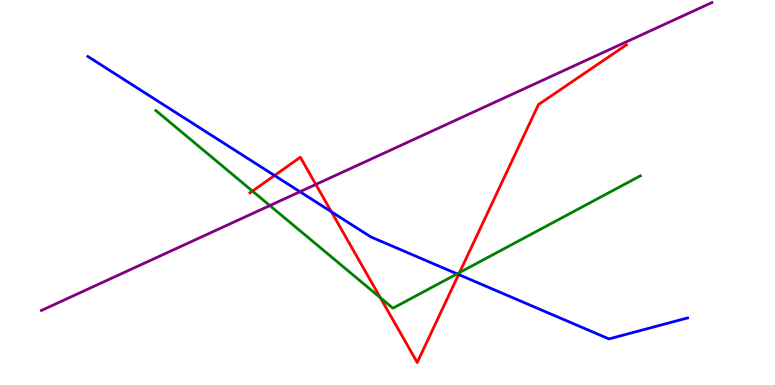[{'lines': ['blue', 'red'], 'intersections': [{'x': 3.54, 'y': 5.44}, {'x': 4.28, 'y': 4.5}, {'x': 5.92, 'y': 2.87}]}, {'lines': ['green', 'red'], 'intersections': [{'x': 3.26, 'y': 5.04}, {'x': 4.91, 'y': 2.27}, {'x': 5.93, 'y': 2.92}]}, {'lines': ['purple', 'red'], 'intersections': [{'x': 4.08, 'y': 5.21}]}, {'lines': ['blue', 'green'], 'intersections': [{'x': 5.9, 'y': 2.89}]}, {'lines': ['blue', 'purple'], 'intersections': [{'x': 3.87, 'y': 5.02}]}, {'lines': ['green', 'purple'], 'intersections': [{'x': 3.48, 'y': 4.66}]}]